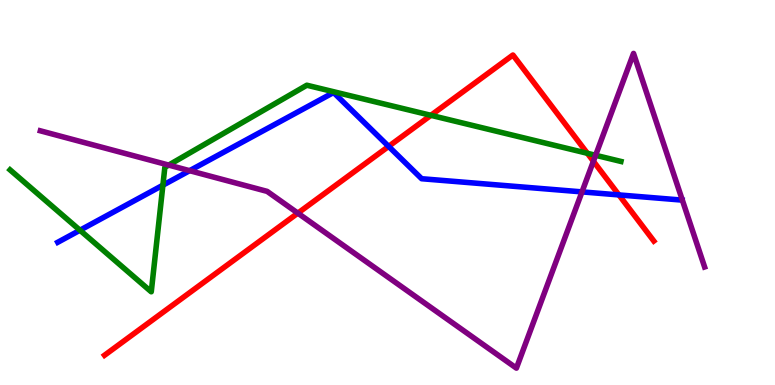[{'lines': ['blue', 'red'], 'intersections': [{'x': 5.01, 'y': 6.2}, {'x': 7.99, 'y': 4.94}]}, {'lines': ['green', 'red'], 'intersections': [{'x': 5.56, 'y': 7.0}, {'x': 7.58, 'y': 6.02}]}, {'lines': ['purple', 'red'], 'intersections': [{'x': 3.84, 'y': 4.46}, {'x': 7.66, 'y': 5.81}]}, {'lines': ['blue', 'green'], 'intersections': [{'x': 1.03, 'y': 4.02}, {'x': 2.1, 'y': 5.19}]}, {'lines': ['blue', 'purple'], 'intersections': [{'x': 2.45, 'y': 5.57}, {'x': 7.51, 'y': 5.02}]}, {'lines': ['green', 'purple'], 'intersections': [{'x': 2.18, 'y': 5.71}, {'x': 7.69, 'y': 5.97}]}]